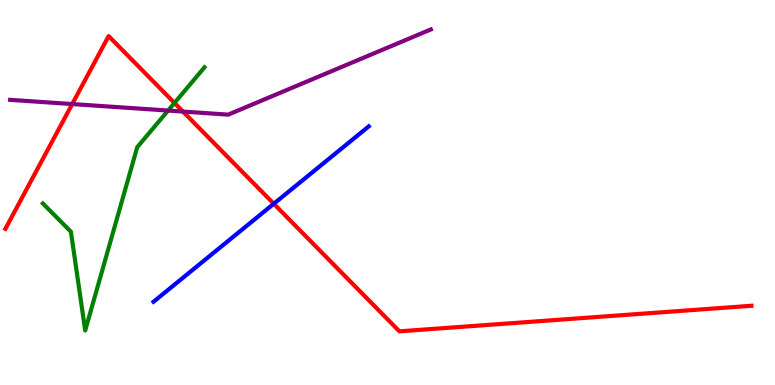[{'lines': ['blue', 'red'], 'intersections': [{'x': 3.53, 'y': 4.71}]}, {'lines': ['green', 'red'], 'intersections': [{'x': 2.25, 'y': 7.33}]}, {'lines': ['purple', 'red'], 'intersections': [{'x': 0.932, 'y': 7.3}, {'x': 2.36, 'y': 7.1}]}, {'lines': ['blue', 'green'], 'intersections': []}, {'lines': ['blue', 'purple'], 'intersections': []}, {'lines': ['green', 'purple'], 'intersections': [{'x': 2.17, 'y': 7.13}]}]